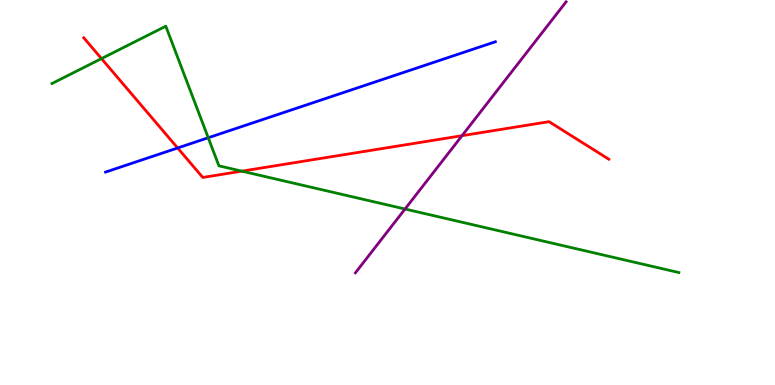[{'lines': ['blue', 'red'], 'intersections': [{'x': 2.29, 'y': 6.16}]}, {'lines': ['green', 'red'], 'intersections': [{'x': 1.31, 'y': 8.48}, {'x': 3.12, 'y': 5.55}]}, {'lines': ['purple', 'red'], 'intersections': [{'x': 5.96, 'y': 6.48}]}, {'lines': ['blue', 'green'], 'intersections': [{'x': 2.69, 'y': 6.42}]}, {'lines': ['blue', 'purple'], 'intersections': []}, {'lines': ['green', 'purple'], 'intersections': [{'x': 5.23, 'y': 4.57}]}]